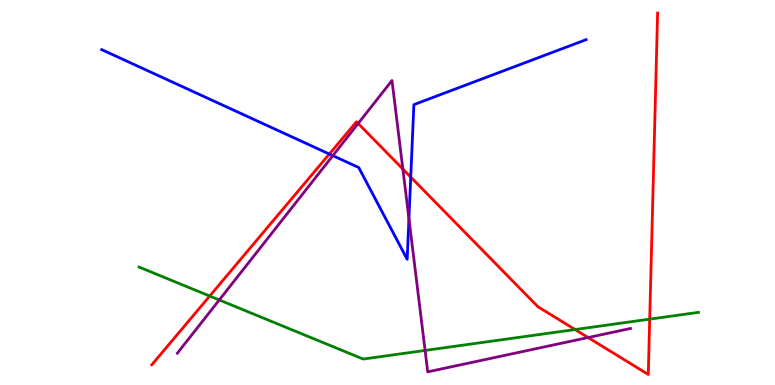[{'lines': ['blue', 'red'], 'intersections': [{'x': 4.25, 'y': 6.0}, {'x': 5.3, 'y': 5.4}]}, {'lines': ['green', 'red'], 'intersections': [{'x': 2.71, 'y': 2.31}, {'x': 7.42, 'y': 1.44}, {'x': 8.38, 'y': 1.71}]}, {'lines': ['purple', 'red'], 'intersections': [{'x': 4.62, 'y': 6.79}, {'x': 5.2, 'y': 5.61}, {'x': 7.59, 'y': 1.23}]}, {'lines': ['blue', 'green'], 'intersections': []}, {'lines': ['blue', 'purple'], 'intersections': [{'x': 4.29, 'y': 5.96}, {'x': 5.28, 'y': 4.32}]}, {'lines': ['green', 'purple'], 'intersections': [{'x': 2.83, 'y': 2.21}, {'x': 5.49, 'y': 0.898}]}]